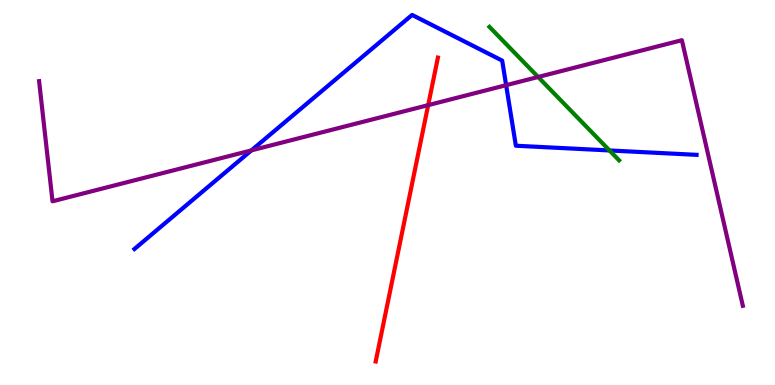[{'lines': ['blue', 'red'], 'intersections': []}, {'lines': ['green', 'red'], 'intersections': []}, {'lines': ['purple', 'red'], 'intersections': [{'x': 5.52, 'y': 7.27}]}, {'lines': ['blue', 'green'], 'intersections': [{'x': 7.86, 'y': 6.09}]}, {'lines': ['blue', 'purple'], 'intersections': [{'x': 3.24, 'y': 6.09}, {'x': 6.53, 'y': 7.79}]}, {'lines': ['green', 'purple'], 'intersections': [{'x': 6.94, 'y': 8.0}]}]